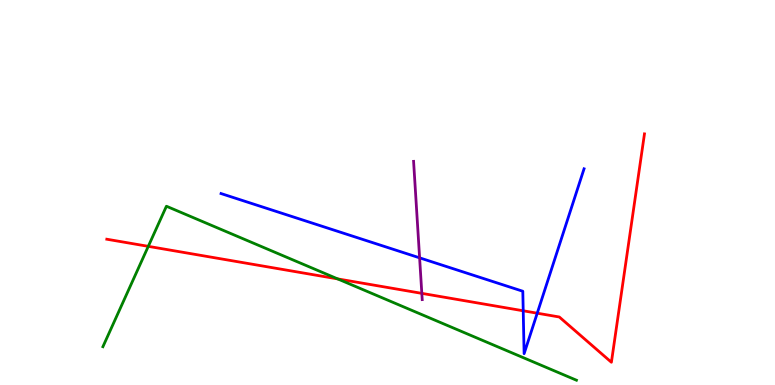[{'lines': ['blue', 'red'], 'intersections': [{'x': 6.75, 'y': 1.93}, {'x': 6.93, 'y': 1.86}]}, {'lines': ['green', 'red'], 'intersections': [{'x': 1.91, 'y': 3.6}, {'x': 4.36, 'y': 2.76}]}, {'lines': ['purple', 'red'], 'intersections': [{'x': 5.44, 'y': 2.38}]}, {'lines': ['blue', 'green'], 'intersections': []}, {'lines': ['blue', 'purple'], 'intersections': [{'x': 5.41, 'y': 3.3}]}, {'lines': ['green', 'purple'], 'intersections': []}]